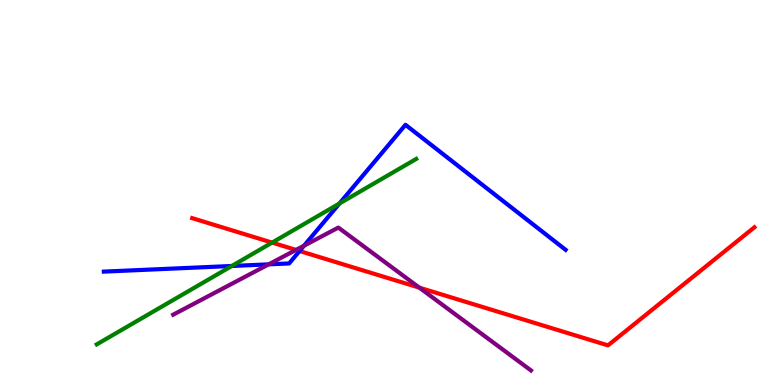[{'lines': ['blue', 'red'], 'intersections': [{'x': 3.87, 'y': 3.48}]}, {'lines': ['green', 'red'], 'intersections': [{'x': 3.51, 'y': 3.7}]}, {'lines': ['purple', 'red'], 'intersections': [{'x': 3.82, 'y': 3.51}, {'x': 5.41, 'y': 2.53}]}, {'lines': ['blue', 'green'], 'intersections': [{'x': 2.99, 'y': 3.09}, {'x': 4.38, 'y': 4.71}]}, {'lines': ['blue', 'purple'], 'intersections': [{'x': 3.47, 'y': 3.13}, {'x': 3.92, 'y': 3.62}]}, {'lines': ['green', 'purple'], 'intersections': []}]